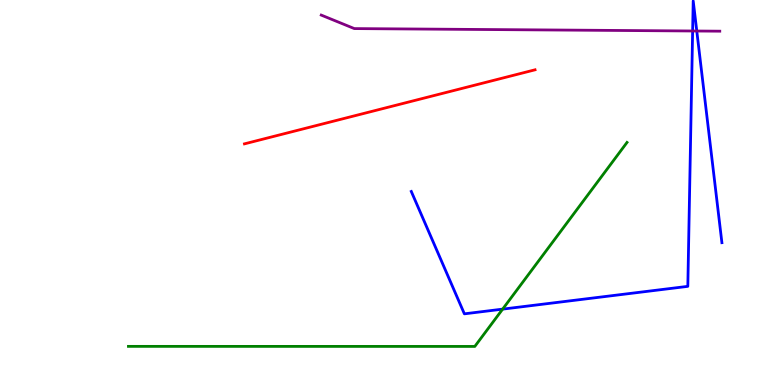[{'lines': ['blue', 'red'], 'intersections': []}, {'lines': ['green', 'red'], 'intersections': []}, {'lines': ['purple', 'red'], 'intersections': []}, {'lines': ['blue', 'green'], 'intersections': [{'x': 6.49, 'y': 1.97}]}, {'lines': ['blue', 'purple'], 'intersections': [{'x': 8.94, 'y': 9.2}, {'x': 8.99, 'y': 9.19}]}, {'lines': ['green', 'purple'], 'intersections': []}]